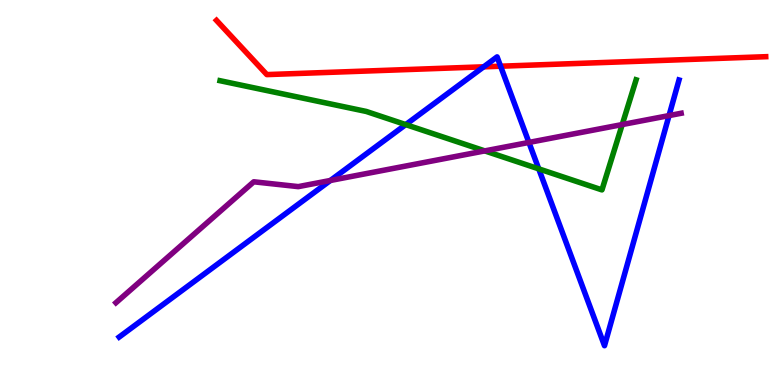[{'lines': ['blue', 'red'], 'intersections': [{'x': 6.24, 'y': 8.26}, {'x': 6.46, 'y': 8.28}]}, {'lines': ['green', 'red'], 'intersections': []}, {'lines': ['purple', 'red'], 'intersections': []}, {'lines': ['blue', 'green'], 'intersections': [{'x': 5.24, 'y': 6.76}, {'x': 6.95, 'y': 5.61}]}, {'lines': ['blue', 'purple'], 'intersections': [{'x': 4.26, 'y': 5.31}, {'x': 6.82, 'y': 6.3}, {'x': 8.63, 'y': 7.0}]}, {'lines': ['green', 'purple'], 'intersections': [{'x': 6.26, 'y': 6.08}, {'x': 8.03, 'y': 6.76}]}]